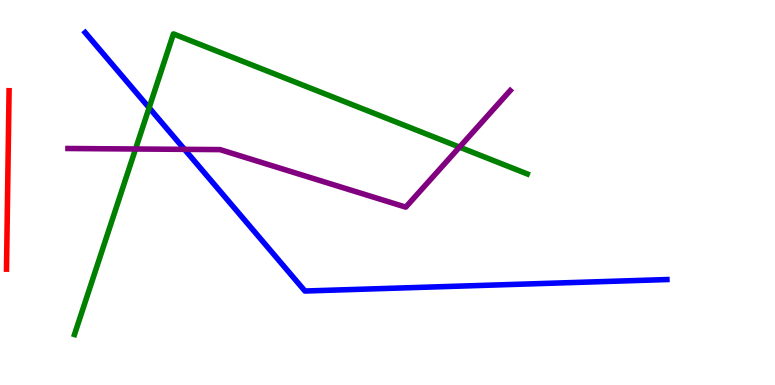[{'lines': ['blue', 'red'], 'intersections': []}, {'lines': ['green', 'red'], 'intersections': []}, {'lines': ['purple', 'red'], 'intersections': []}, {'lines': ['blue', 'green'], 'intersections': [{'x': 1.92, 'y': 7.2}]}, {'lines': ['blue', 'purple'], 'intersections': [{'x': 2.38, 'y': 6.12}]}, {'lines': ['green', 'purple'], 'intersections': [{'x': 1.75, 'y': 6.13}, {'x': 5.93, 'y': 6.18}]}]